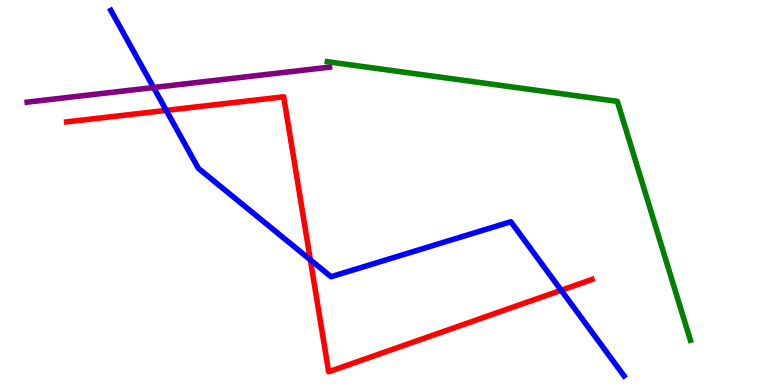[{'lines': ['blue', 'red'], 'intersections': [{'x': 2.15, 'y': 7.13}, {'x': 4.0, 'y': 3.25}, {'x': 7.24, 'y': 2.46}]}, {'lines': ['green', 'red'], 'intersections': []}, {'lines': ['purple', 'red'], 'intersections': []}, {'lines': ['blue', 'green'], 'intersections': []}, {'lines': ['blue', 'purple'], 'intersections': [{'x': 1.98, 'y': 7.73}]}, {'lines': ['green', 'purple'], 'intersections': []}]